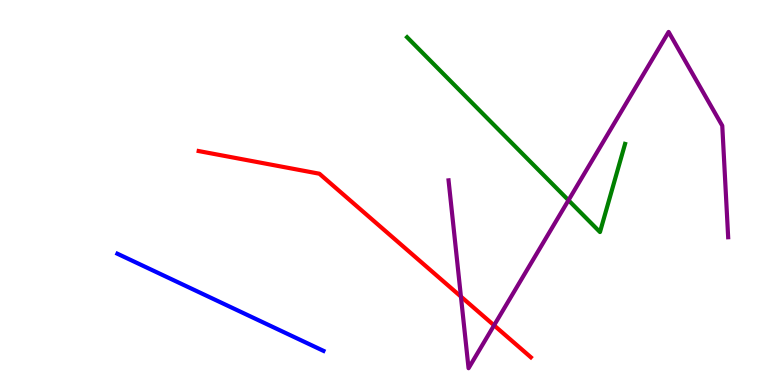[{'lines': ['blue', 'red'], 'intersections': []}, {'lines': ['green', 'red'], 'intersections': []}, {'lines': ['purple', 'red'], 'intersections': [{'x': 5.95, 'y': 2.3}, {'x': 6.38, 'y': 1.55}]}, {'lines': ['blue', 'green'], 'intersections': []}, {'lines': ['blue', 'purple'], 'intersections': []}, {'lines': ['green', 'purple'], 'intersections': [{'x': 7.34, 'y': 4.8}]}]